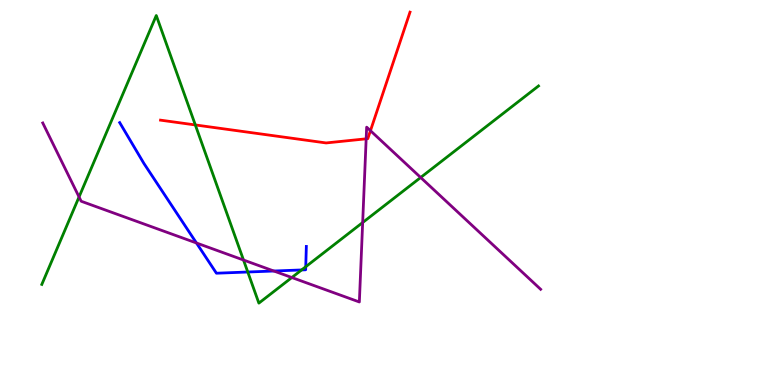[{'lines': ['blue', 'red'], 'intersections': []}, {'lines': ['green', 'red'], 'intersections': [{'x': 2.52, 'y': 6.75}]}, {'lines': ['purple', 'red'], 'intersections': [{'x': 4.72, 'y': 6.39}, {'x': 4.78, 'y': 6.61}]}, {'lines': ['blue', 'green'], 'intersections': [{'x': 3.2, 'y': 2.93}, {'x': 3.89, 'y': 2.99}, {'x': 3.95, 'y': 3.07}]}, {'lines': ['blue', 'purple'], 'intersections': [{'x': 2.53, 'y': 3.69}, {'x': 3.53, 'y': 2.96}]}, {'lines': ['green', 'purple'], 'intersections': [{'x': 1.02, 'y': 4.88}, {'x': 3.14, 'y': 3.25}, {'x': 3.77, 'y': 2.79}, {'x': 4.68, 'y': 4.22}, {'x': 5.43, 'y': 5.39}]}]